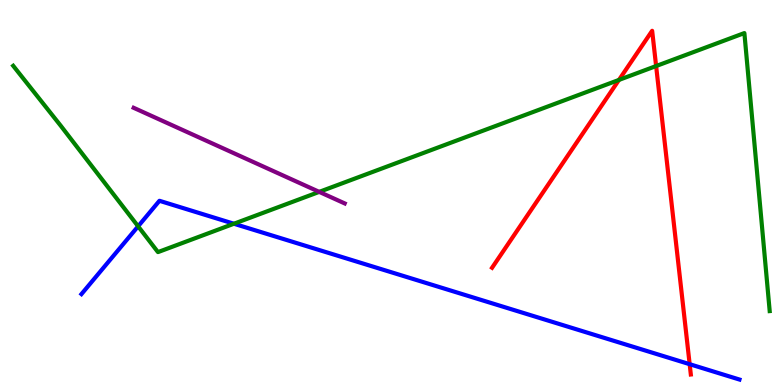[{'lines': ['blue', 'red'], 'intersections': [{'x': 8.9, 'y': 0.541}]}, {'lines': ['green', 'red'], 'intersections': [{'x': 7.99, 'y': 7.92}, {'x': 8.47, 'y': 8.28}]}, {'lines': ['purple', 'red'], 'intersections': []}, {'lines': ['blue', 'green'], 'intersections': [{'x': 1.78, 'y': 4.12}, {'x': 3.02, 'y': 4.19}]}, {'lines': ['blue', 'purple'], 'intersections': []}, {'lines': ['green', 'purple'], 'intersections': [{'x': 4.12, 'y': 5.02}]}]